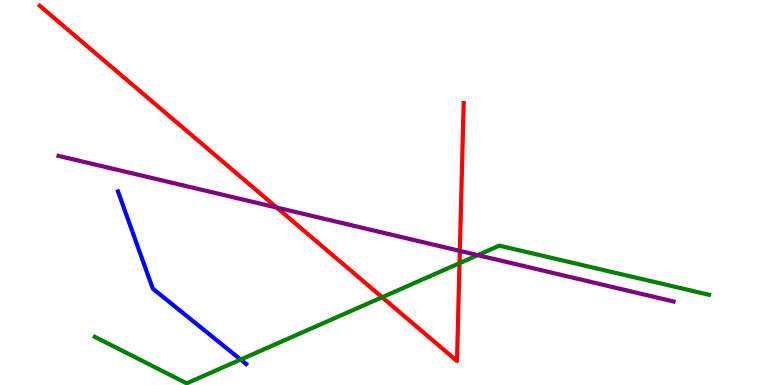[{'lines': ['blue', 'red'], 'intersections': []}, {'lines': ['green', 'red'], 'intersections': [{'x': 4.93, 'y': 2.28}, {'x': 5.93, 'y': 3.16}]}, {'lines': ['purple', 'red'], 'intersections': [{'x': 3.57, 'y': 4.61}, {'x': 5.93, 'y': 3.48}]}, {'lines': ['blue', 'green'], 'intersections': [{'x': 3.11, 'y': 0.661}]}, {'lines': ['blue', 'purple'], 'intersections': []}, {'lines': ['green', 'purple'], 'intersections': [{'x': 6.16, 'y': 3.37}]}]